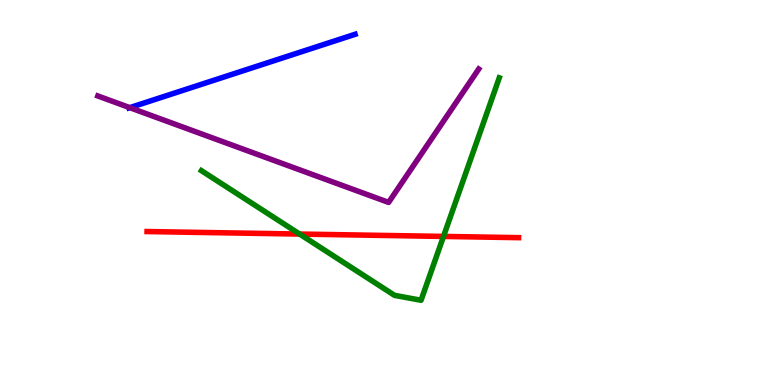[{'lines': ['blue', 'red'], 'intersections': []}, {'lines': ['green', 'red'], 'intersections': [{'x': 3.87, 'y': 3.92}, {'x': 5.72, 'y': 3.86}]}, {'lines': ['purple', 'red'], 'intersections': []}, {'lines': ['blue', 'green'], 'intersections': []}, {'lines': ['blue', 'purple'], 'intersections': [{'x': 1.67, 'y': 7.2}]}, {'lines': ['green', 'purple'], 'intersections': []}]